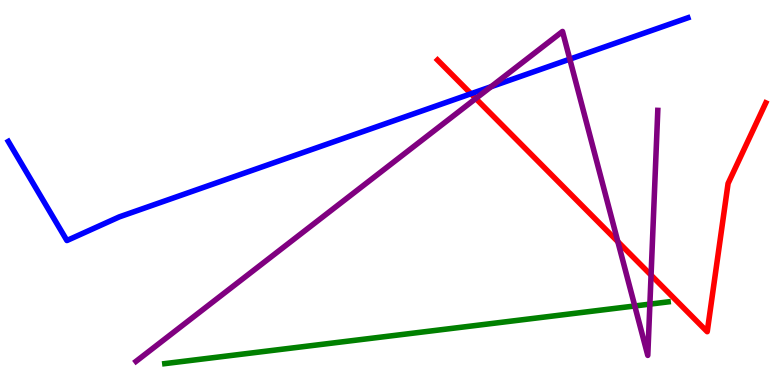[{'lines': ['blue', 'red'], 'intersections': [{'x': 6.08, 'y': 7.57}]}, {'lines': ['green', 'red'], 'intersections': []}, {'lines': ['purple', 'red'], 'intersections': [{'x': 6.14, 'y': 7.44}, {'x': 7.97, 'y': 3.72}, {'x': 8.4, 'y': 2.85}]}, {'lines': ['blue', 'green'], 'intersections': []}, {'lines': ['blue', 'purple'], 'intersections': [{'x': 6.34, 'y': 7.75}, {'x': 7.35, 'y': 8.46}]}, {'lines': ['green', 'purple'], 'intersections': [{'x': 8.19, 'y': 2.05}, {'x': 8.39, 'y': 2.1}]}]